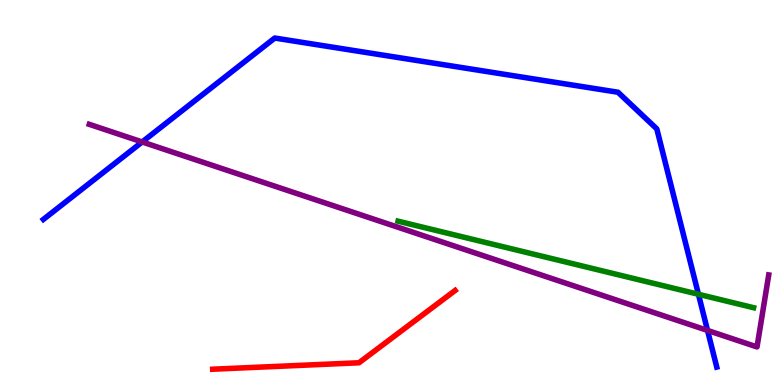[{'lines': ['blue', 'red'], 'intersections': []}, {'lines': ['green', 'red'], 'intersections': []}, {'lines': ['purple', 'red'], 'intersections': []}, {'lines': ['blue', 'green'], 'intersections': [{'x': 9.01, 'y': 2.36}]}, {'lines': ['blue', 'purple'], 'intersections': [{'x': 1.83, 'y': 6.31}, {'x': 9.13, 'y': 1.42}]}, {'lines': ['green', 'purple'], 'intersections': []}]